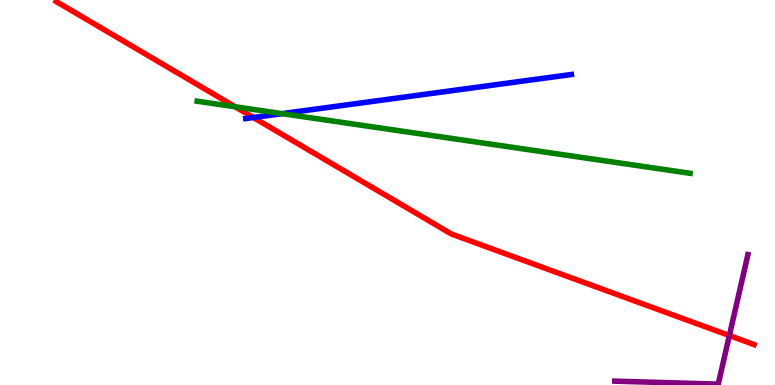[{'lines': ['blue', 'red'], 'intersections': [{'x': 3.27, 'y': 6.95}]}, {'lines': ['green', 'red'], 'intersections': [{'x': 3.03, 'y': 7.23}]}, {'lines': ['purple', 'red'], 'intersections': [{'x': 9.41, 'y': 1.28}]}, {'lines': ['blue', 'green'], 'intersections': [{'x': 3.64, 'y': 7.05}]}, {'lines': ['blue', 'purple'], 'intersections': []}, {'lines': ['green', 'purple'], 'intersections': []}]